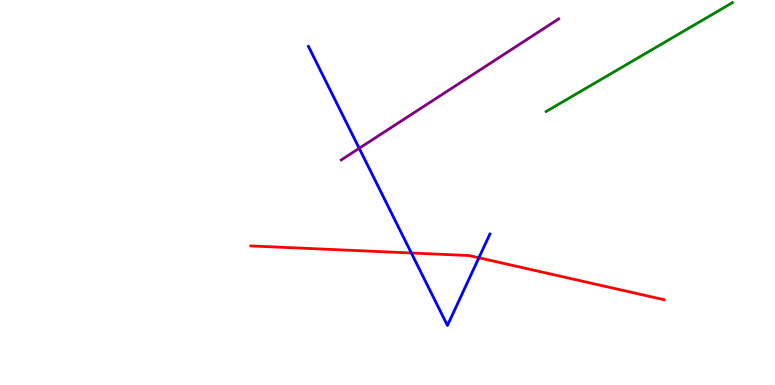[{'lines': ['blue', 'red'], 'intersections': [{'x': 5.31, 'y': 3.43}, {'x': 6.18, 'y': 3.3}]}, {'lines': ['green', 'red'], 'intersections': []}, {'lines': ['purple', 'red'], 'intersections': []}, {'lines': ['blue', 'green'], 'intersections': []}, {'lines': ['blue', 'purple'], 'intersections': [{'x': 4.63, 'y': 6.15}]}, {'lines': ['green', 'purple'], 'intersections': []}]